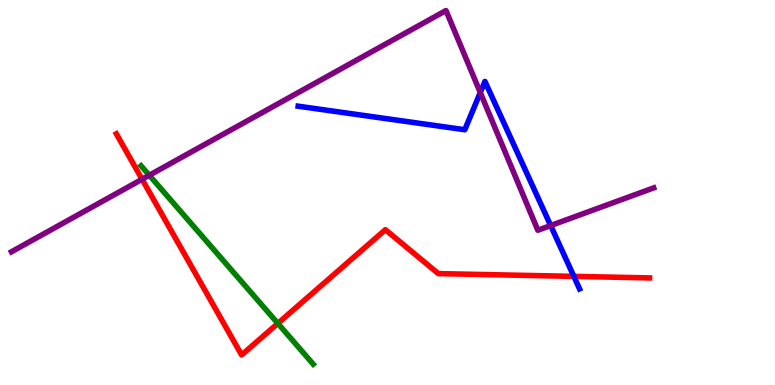[{'lines': ['blue', 'red'], 'intersections': [{'x': 7.4, 'y': 2.82}]}, {'lines': ['green', 'red'], 'intersections': [{'x': 3.58, 'y': 1.6}]}, {'lines': ['purple', 'red'], 'intersections': [{'x': 1.83, 'y': 5.34}]}, {'lines': ['blue', 'green'], 'intersections': []}, {'lines': ['blue', 'purple'], 'intersections': [{'x': 6.2, 'y': 7.6}, {'x': 7.11, 'y': 4.14}]}, {'lines': ['green', 'purple'], 'intersections': [{'x': 1.93, 'y': 5.45}]}]